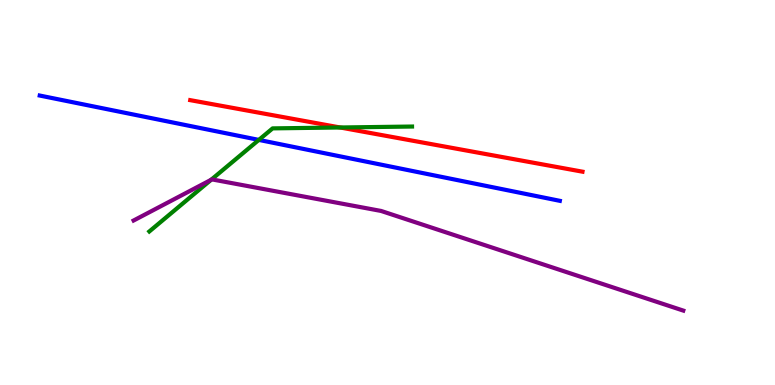[{'lines': ['blue', 'red'], 'intersections': []}, {'lines': ['green', 'red'], 'intersections': [{'x': 4.39, 'y': 6.69}]}, {'lines': ['purple', 'red'], 'intersections': []}, {'lines': ['blue', 'green'], 'intersections': [{'x': 3.34, 'y': 6.37}]}, {'lines': ['blue', 'purple'], 'intersections': []}, {'lines': ['green', 'purple'], 'intersections': [{'x': 2.72, 'y': 5.33}]}]